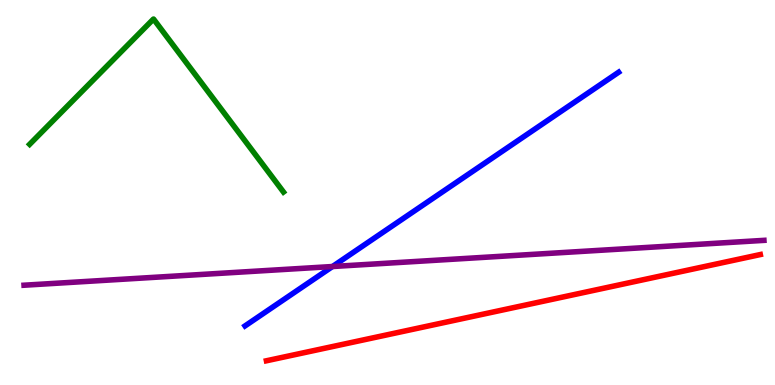[{'lines': ['blue', 'red'], 'intersections': []}, {'lines': ['green', 'red'], 'intersections': []}, {'lines': ['purple', 'red'], 'intersections': []}, {'lines': ['blue', 'green'], 'intersections': []}, {'lines': ['blue', 'purple'], 'intersections': [{'x': 4.29, 'y': 3.08}]}, {'lines': ['green', 'purple'], 'intersections': []}]